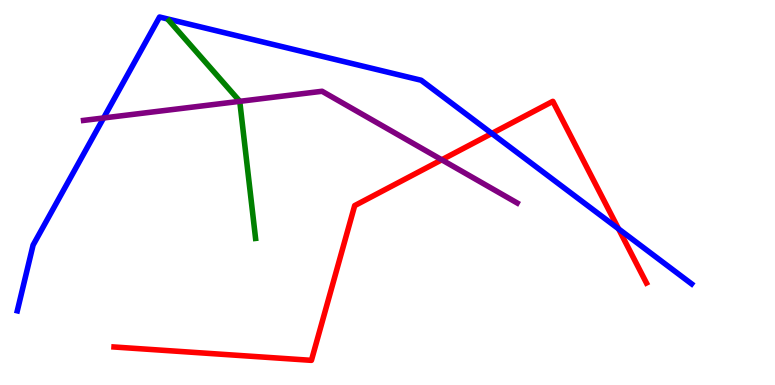[{'lines': ['blue', 'red'], 'intersections': [{'x': 6.35, 'y': 6.53}, {'x': 7.98, 'y': 4.06}]}, {'lines': ['green', 'red'], 'intersections': []}, {'lines': ['purple', 'red'], 'intersections': [{'x': 5.7, 'y': 5.85}]}, {'lines': ['blue', 'green'], 'intersections': []}, {'lines': ['blue', 'purple'], 'intersections': [{'x': 1.34, 'y': 6.94}]}, {'lines': ['green', 'purple'], 'intersections': [{'x': 3.09, 'y': 7.37}]}]